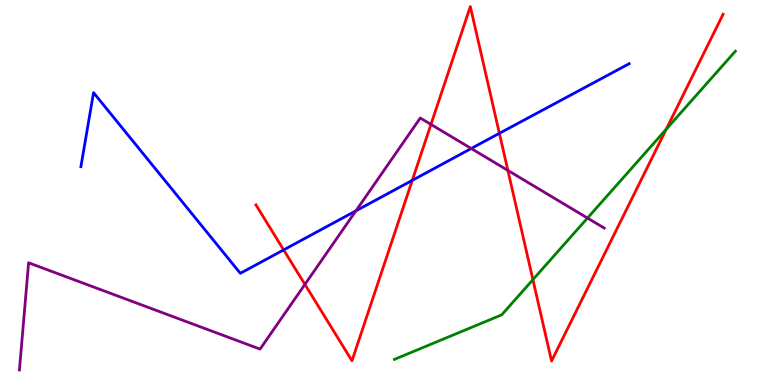[{'lines': ['blue', 'red'], 'intersections': [{'x': 3.66, 'y': 3.51}, {'x': 5.32, 'y': 5.32}, {'x': 6.44, 'y': 6.54}]}, {'lines': ['green', 'red'], 'intersections': [{'x': 6.88, 'y': 2.74}, {'x': 8.6, 'y': 6.64}]}, {'lines': ['purple', 'red'], 'intersections': [{'x': 3.93, 'y': 2.61}, {'x': 5.56, 'y': 6.77}, {'x': 6.55, 'y': 5.57}]}, {'lines': ['blue', 'green'], 'intersections': []}, {'lines': ['blue', 'purple'], 'intersections': [{'x': 4.59, 'y': 4.52}, {'x': 6.08, 'y': 6.14}]}, {'lines': ['green', 'purple'], 'intersections': [{'x': 7.58, 'y': 4.34}]}]